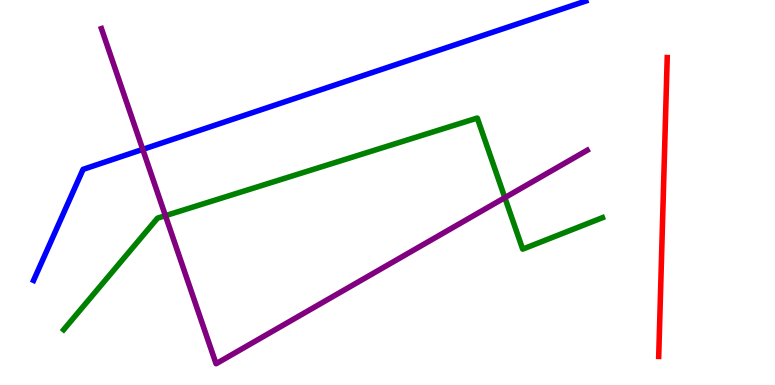[{'lines': ['blue', 'red'], 'intersections': []}, {'lines': ['green', 'red'], 'intersections': []}, {'lines': ['purple', 'red'], 'intersections': []}, {'lines': ['blue', 'green'], 'intersections': []}, {'lines': ['blue', 'purple'], 'intersections': [{'x': 1.84, 'y': 6.12}]}, {'lines': ['green', 'purple'], 'intersections': [{'x': 2.13, 'y': 4.4}, {'x': 6.51, 'y': 4.87}]}]